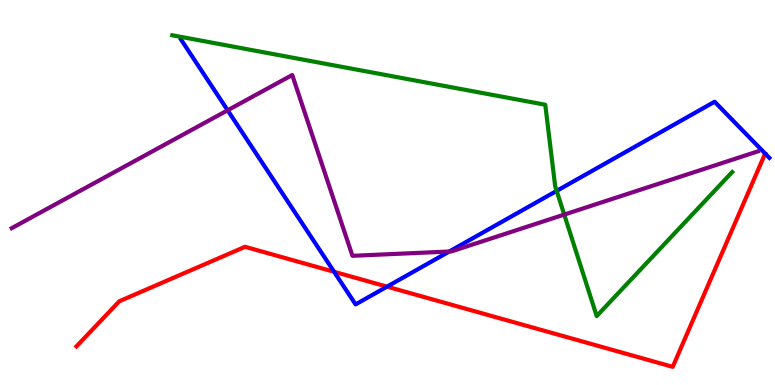[{'lines': ['blue', 'red'], 'intersections': [{'x': 4.31, 'y': 2.94}, {'x': 4.99, 'y': 2.55}]}, {'lines': ['green', 'red'], 'intersections': []}, {'lines': ['purple', 'red'], 'intersections': []}, {'lines': ['blue', 'green'], 'intersections': [{'x': 7.18, 'y': 5.04}]}, {'lines': ['blue', 'purple'], 'intersections': [{'x': 2.94, 'y': 7.14}, {'x': 5.8, 'y': 3.47}]}, {'lines': ['green', 'purple'], 'intersections': [{'x': 7.28, 'y': 4.43}]}]